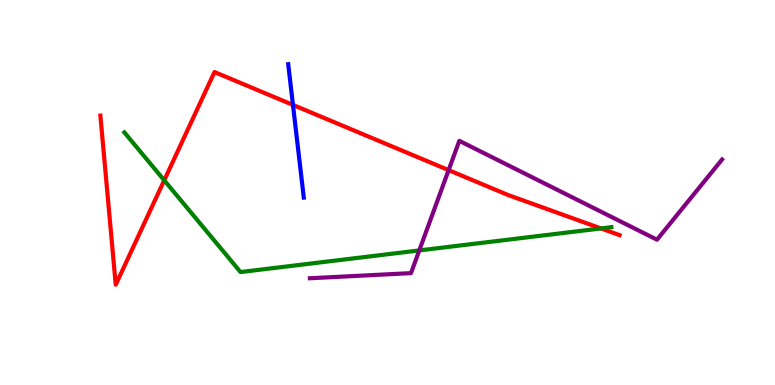[{'lines': ['blue', 'red'], 'intersections': [{'x': 3.78, 'y': 7.27}]}, {'lines': ['green', 'red'], 'intersections': [{'x': 2.12, 'y': 5.32}, {'x': 7.75, 'y': 4.07}]}, {'lines': ['purple', 'red'], 'intersections': [{'x': 5.79, 'y': 5.58}]}, {'lines': ['blue', 'green'], 'intersections': []}, {'lines': ['blue', 'purple'], 'intersections': []}, {'lines': ['green', 'purple'], 'intersections': [{'x': 5.41, 'y': 3.5}]}]